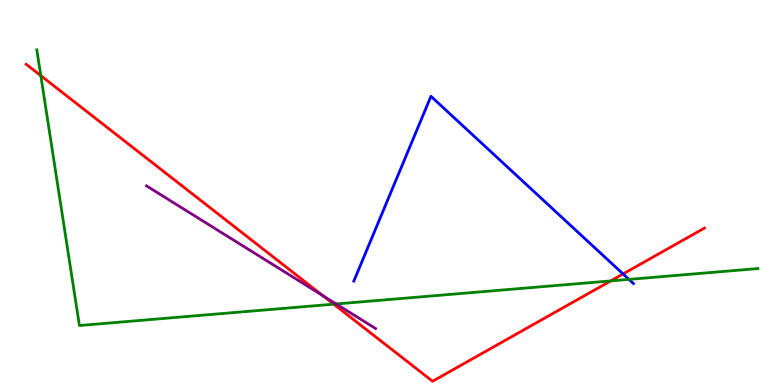[{'lines': ['blue', 'red'], 'intersections': [{'x': 8.04, 'y': 2.88}]}, {'lines': ['green', 'red'], 'intersections': [{'x': 0.526, 'y': 8.03}, {'x': 4.31, 'y': 2.1}, {'x': 7.88, 'y': 2.7}]}, {'lines': ['purple', 'red'], 'intersections': [{'x': 4.17, 'y': 2.32}]}, {'lines': ['blue', 'green'], 'intersections': [{'x': 8.12, 'y': 2.74}]}, {'lines': ['blue', 'purple'], 'intersections': []}, {'lines': ['green', 'purple'], 'intersections': [{'x': 4.34, 'y': 2.1}]}]